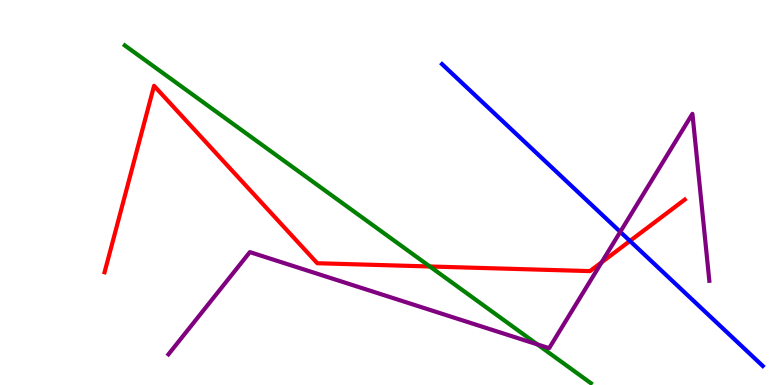[{'lines': ['blue', 'red'], 'intersections': [{'x': 8.13, 'y': 3.74}]}, {'lines': ['green', 'red'], 'intersections': [{'x': 5.55, 'y': 3.08}]}, {'lines': ['purple', 'red'], 'intersections': [{'x': 7.76, 'y': 3.19}]}, {'lines': ['blue', 'green'], 'intersections': []}, {'lines': ['blue', 'purple'], 'intersections': [{'x': 8.0, 'y': 3.98}]}, {'lines': ['green', 'purple'], 'intersections': [{'x': 6.93, 'y': 1.05}]}]